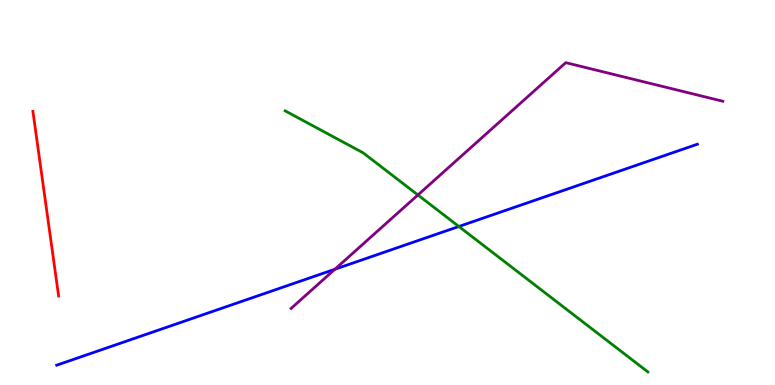[{'lines': ['blue', 'red'], 'intersections': []}, {'lines': ['green', 'red'], 'intersections': []}, {'lines': ['purple', 'red'], 'intersections': []}, {'lines': ['blue', 'green'], 'intersections': [{'x': 5.92, 'y': 4.12}]}, {'lines': ['blue', 'purple'], 'intersections': [{'x': 4.32, 'y': 3.01}]}, {'lines': ['green', 'purple'], 'intersections': [{'x': 5.39, 'y': 4.94}]}]